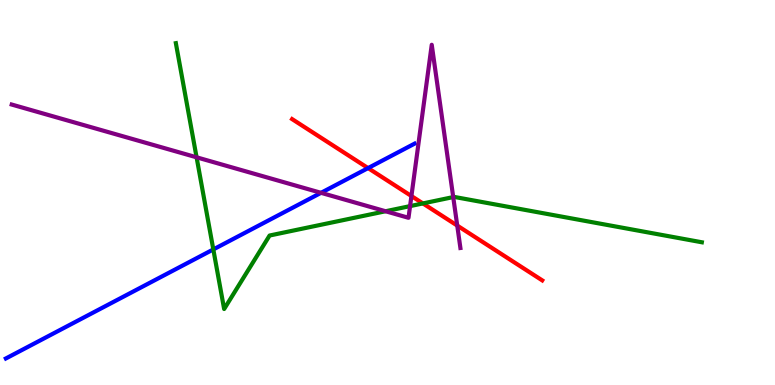[{'lines': ['blue', 'red'], 'intersections': [{'x': 4.75, 'y': 5.63}]}, {'lines': ['green', 'red'], 'intersections': [{'x': 5.46, 'y': 4.72}]}, {'lines': ['purple', 'red'], 'intersections': [{'x': 5.31, 'y': 4.91}, {'x': 5.9, 'y': 4.14}]}, {'lines': ['blue', 'green'], 'intersections': [{'x': 2.75, 'y': 3.52}]}, {'lines': ['blue', 'purple'], 'intersections': [{'x': 4.14, 'y': 4.99}]}, {'lines': ['green', 'purple'], 'intersections': [{'x': 2.54, 'y': 5.91}, {'x': 4.98, 'y': 4.51}, {'x': 5.29, 'y': 4.65}, {'x': 5.85, 'y': 4.88}]}]